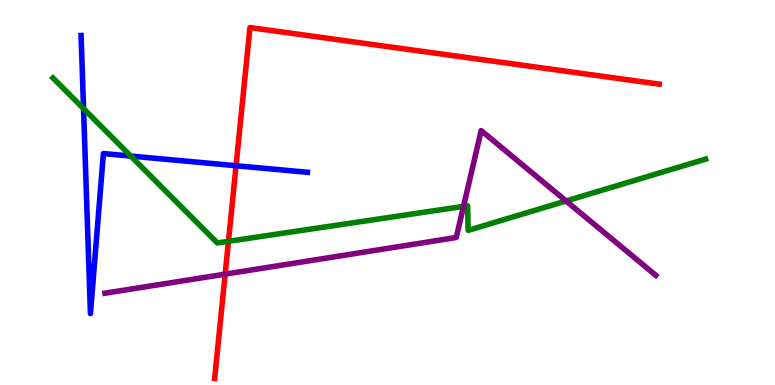[{'lines': ['blue', 'red'], 'intersections': [{'x': 3.05, 'y': 5.7}]}, {'lines': ['green', 'red'], 'intersections': [{'x': 2.95, 'y': 3.73}]}, {'lines': ['purple', 'red'], 'intersections': [{'x': 2.91, 'y': 2.88}]}, {'lines': ['blue', 'green'], 'intersections': [{'x': 1.08, 'y': 7.18}, {'x': 1.69, 'y': 5.95}]}, {'lines': ['blue', 'purple'], 'intersections': []}, {'lines': ['green', 'purple'], 'intersections': [{'x': 5.98, 'y': 4.64}, {'x': 7.3, 'y': 4.78}]}]